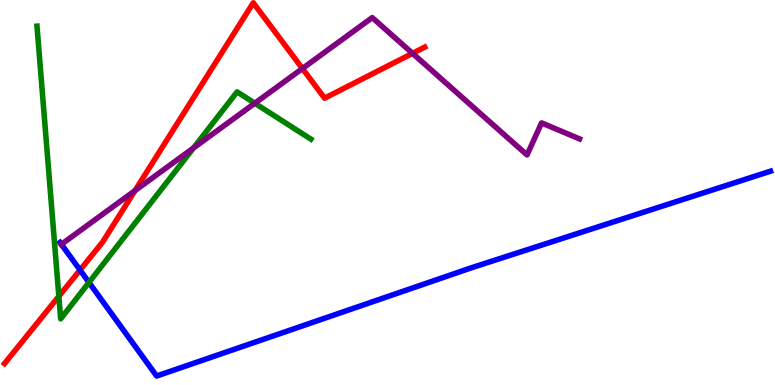[{'lines': ['blue', 'red'], 'intersections': [{'x': 1.03, 'y': 2.99}]}, {'lines': ['green', 'red'], 'intersections': [{'x': 0.759, 'y': 2.3}]}, {'lines': ['purple', 'red'], 'intersections': [{'x': 1.74, 'y': 5.05}, {'x': 3.9, 'y': 8.22}, {'x': 5.32, 'y': 8.61}]}, {'lines': ['blue', 'green'], 'intersections': [{'x': 1.15, 'y': 2.66}]}, {'lines': ['blue', 'purple'], 'intersections': [{'x': 0.792, 'y': 3.65}]}, {'lines': ['green', 'purple'], 'intersections': [{'x': 2.5, 'y': 6.16}, {'x': 3.29, 'y': 7.32}]}]